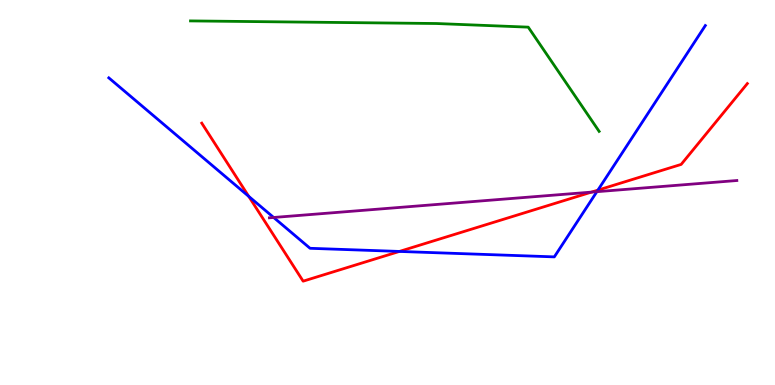[{'lines': ['blue', 'red'], 'intersections': [{'x': 3.21, 'y': 4.9}, {'x': 5.15, 'y': 3.47}, {'x': 7.71, 'y': 5.06}]}, {'lines': ['green', 'red'], 'intersections': []}, {'lines': ['purple', 'red'], 'intersections': [{'x': 7.63, 'y': 5.01}]}, {'lines': ['blue', 'green'], 'intersections': []}, {'lines': ['blue', 'purple'], 'intersections': [{'x': 3.53, 'y': 4.35}, {'x': 7.7, 'y': 5.02}]}, {'lines': ['green', 'purple'], 'intersections': []}]